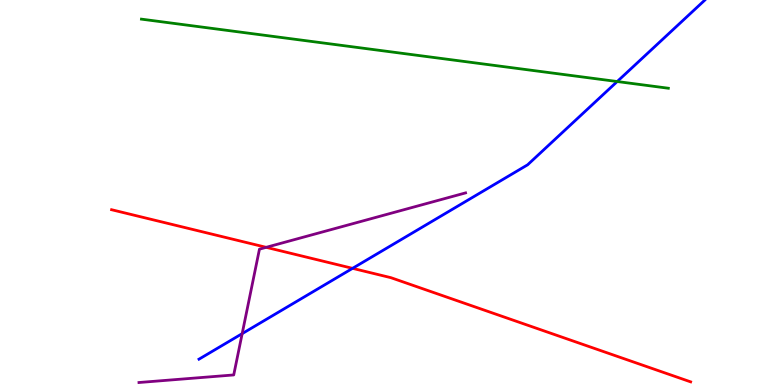[{'lines': ['blue', 'red'], 'intersections': [{'x': 4.55, 'y': 3.03}]}, {'lines': ['green', 'red'], 'intersections': []}, {'lines': ['purple', 'red'], 'intersections': [{'x': 3.43, 'y': 3.58}]}, {'lines': ['blue', 'green'], 'intersections': [{'x': 7.96, 'y': 7.88}]}, {'lines': ['blue', 'purple'], 'intersections': [{'x': 3.12, 'y': 1.33}]}, {'lines': ['green', 'purple'], 'intersections': []}]